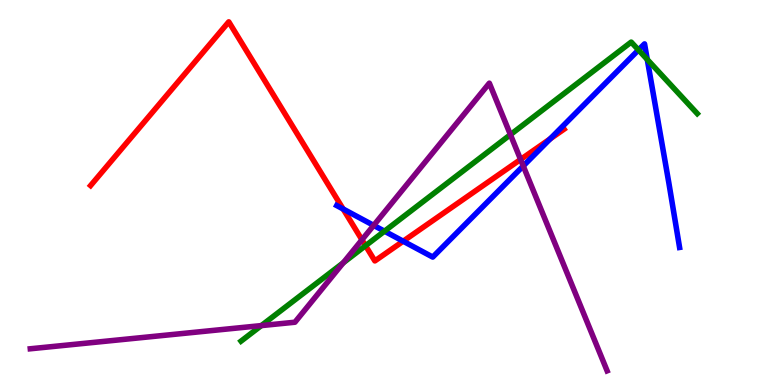[{'lines': ['blue', 'red'], 'intersections': [{'x': 4.43, 'y': 4.57}, {'x': 5.2, 'y': 3.73}, {'x': 7.1, 'y': 6.39}]}, {'lines': ['green', 'red'], 'intersections': [{'x': 4.72, 'y': 3.62}]}, {'lines': ['purple', 'red'], 'intersections': [{'x': 4.67, 'y': 3.77}, {'x': 6.72, 'y': 5.86}]}, {'lines': ['blue', 'green'], 'intersections': [{'x': 4.96, 'y': 4.0}, {'x': 8.24, 'y': 8.7}, {'x': 8.35, 'y': 8.46}]}, {'lines': ['blue', 'purple'], 'intersections': [{'x': 4.82, 'y': 4.15}, {'x': 6.75, 'y': 5.69}]}, {'lines': ['green', 'purple'], 'intersections': [{'x': 3.37, 'y': 1.54}, {'x': 4.43, 'y': 3.17}, {'x': 6.59, 'y': 6.5}]}]